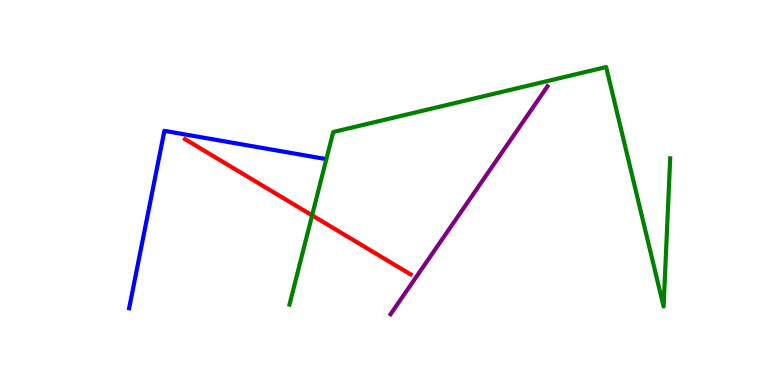[{'lines': ['blue', 'red'], 'intersections': []}, {'lines': ['green', 'red'], 'intersections': [{'x': 4.03, 'y': 4.41}]}, {'lines': ['purple', 'red'], 'intersections': []}, {'lines': ['blue', 'green'], 'intersections': []}, {'lines': ['blue', 'purple'], 'intersections': []}, {'lines': ['green', 'purple'], 'intersections': []}]